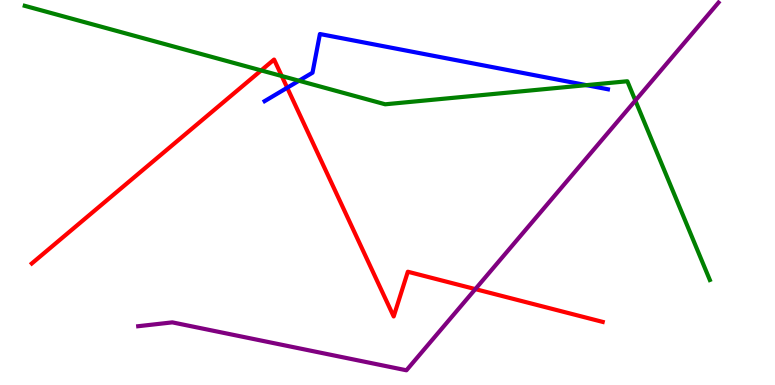[{'lines': ['blue', 'red'], 'intersections': [{'x': 3.71, 'y': 7.72}]}, {'lines': ['green', 'red'], 'intersections': [{'x': 3.37, 'y': 8.17}, {'x': 3.64, 'y': 8.03}]}, {'lines': ['purple', 'red'], 'intersections': [{'x': 6.13, 'y': 2.49}]}, {'lines': ['blue', 'green'], 'intersections': [{'x': 3.86, 'y': 7.9}, {'x': 7.57, 'y': 7.79}]}, {'lines': ['blue', 'purple'], 'intersections': []}, {'lines': ['green', 'purple'], 'intersections': [{'x': 8.2, 'y': 7.39}]}]